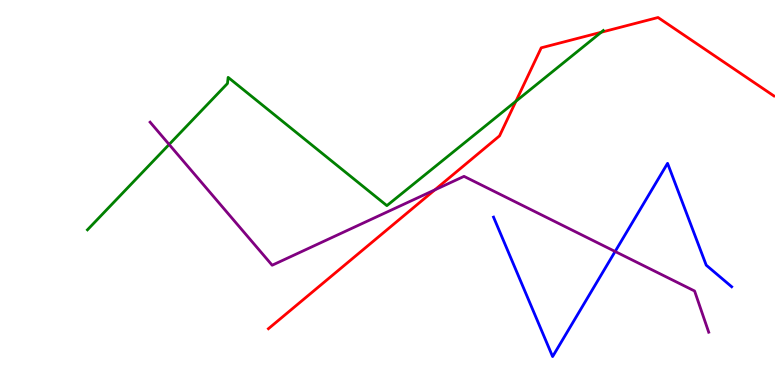[{'lines': ['blue', 'red'], 'intersections': []}, {'lines': ['green', 'red'], 'intersections': [{'x': 6.66, 'y': 7.37}, {'x': 7.76, 'y': 9.16}]}, {'lines': ['purple', 'red'], 'intersections': [{'x': 5.61, 'y': 5.07}]}, {'lines': ['blue', 'green'], 'intersections': []}, {'lines': ['blue', 'purple'], 'intersections': [{'x': 7.94, 'y': 3.47}]}, {'lines': ['green', 'purple'], 'intersections': [{'x': 2.18, 'y': 6.25}]}]